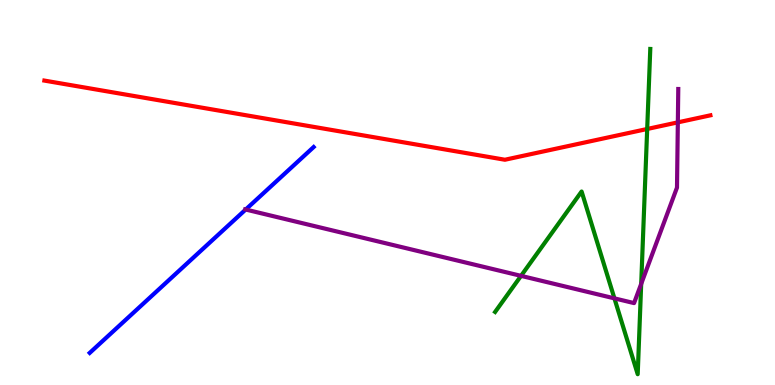[{'lines': ['blue', 'red'], 'intersections': []}, {'lines': ['green', 'red'], 'intersections': [{'x': 8.35, 'y': 6.65}]}, {'lines': ['purple', 'red'], 'intersections': [{'x': 8.75, 'y': 6.82}]}, {'lines': ['blue', 'green'], 'intersections': []}, {'lines': ['blue', 'purple'], 'intersections': [{'x': 3.17, 'y': 4.56}]}, {'lines': ['green', 'purple'], 'intersections': [{'x': 6.72, 'y': 2.83}, {'x': 7.93, 'y': 2.25}, {'x': 8.27, 'y': 2.63}]}]